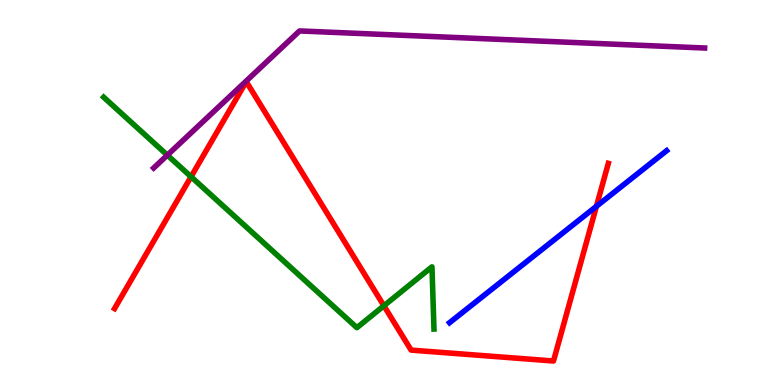[{'lines': ['blue', 'red'], 'intersections': [{'x': 7.7, 'y': 4.64}]}, {'lines': ['green', 'red'], 'intersections': [{'x': 2.47, 'y': 5.41}, {'x': 4.95, 'y': 2.06}]}, {'lines': ['purple', 'red'], 'intersections': []}, {'lines': ['blue', 'green'], 'intersections': []}, {'lines': ['blue', 'purple'], 'intersections': []}, {'lines': ['green', 'purple'], 'intersections': [{'x': 2.16, 'y': 5.97}]}]